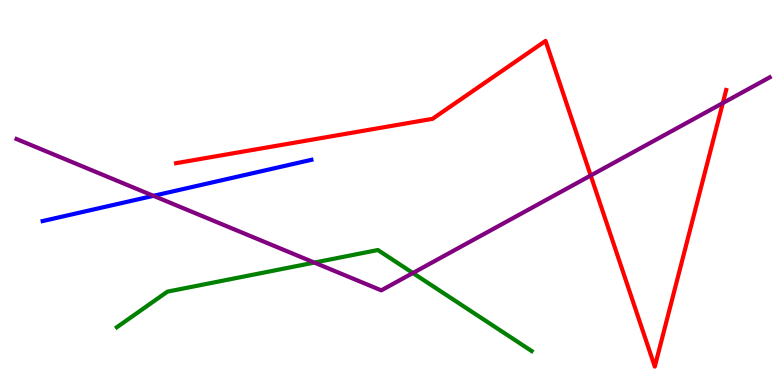[{'lines': ['blue', 'red'], 'intersections': []}, {'lines': ['green', 'red'], 'intersections': []}, {'lines': ['purple', 'red'], 'intersections': [{'x': 7.62, 'y': 5.44}, {'x': 9.33, 'y': 7.32}]}, {'lines': ['blue', 'green'], 'intersections': []}, {'lines': ['blue', 'purple'], 'intersections': [{'x': 1.98, 'y': 4.91}]}, {'lines': ['green', 'purple'], 'intersections': [{'x': 4.06, 'y': 3.18}, {'x': 5.33, 'y': 2.91}]}]